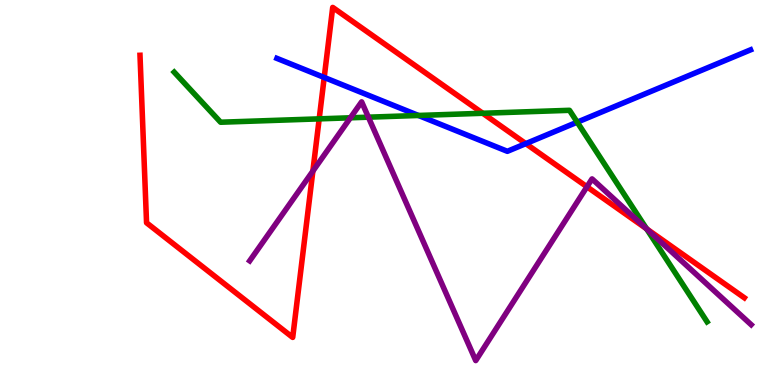[{'lines': ['blue', 'red'], 'intersections': [{'x': 4.18, 'y': 7.99}, {'x': 6.78, 'y': 6.27}]}, {'lines': ['green', 'red'], 'intersections': [{'x': 4.12, 'y': 6.91}, {'x': 6.23, 'y': 7.06}, {'x': 8.34, 'y': 4.06}]}, {'lines': ['purple', 'red'], 'intersections': [{'x': 4.04, 'y': 5.56}, {'x': 7.57, 'y': 5.15}, {'x': 8.34, 'y': 4.06}]}, {'lines': ['blue', 'green'], 'intersections': [{'x': 5.4, 'y': 7.0}, {'x': 7.45, 'y': 6.83}]}, {'lines': ['blue', 'purple'], 'intersections': []}, {'lines': ['green', 'purple'], 'intersections': [{'x': 4.52, 'y': 6.94}, {'x': 4.75, 'y': 6.96}, {'x': 8.34, 'y': 4.05}]}]